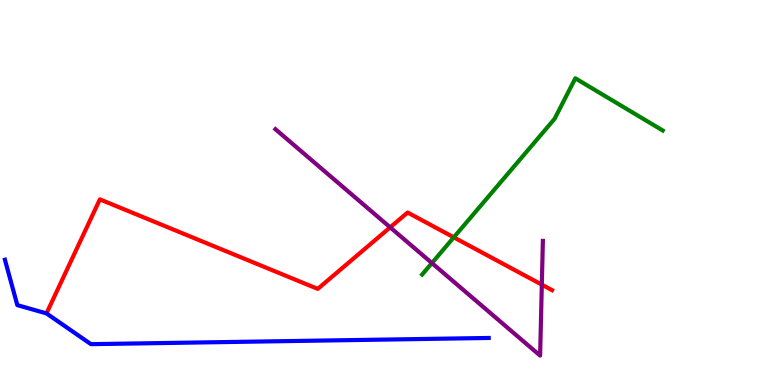[{'lines': ['blue', 'red'], 'intersections': []}, {'lines': ['green', 'red'], 'intersections': [{'x': 5.86, 'y': 3.84}]}, {'lines': ['purple', 'red'], 'intersections': [{'x': 5.03, 'y': 4.09}, {'x': 6.99, 'y': 2.61}]}, {'lines': ['blue', 'green'], 'intersections': []}, {'lines': ['blue', 'purple'], 'intersections': []}, {'lines': ['green', 'purple'], 'intersections': [{'x': 5.57, 'y': 3.17}]}]